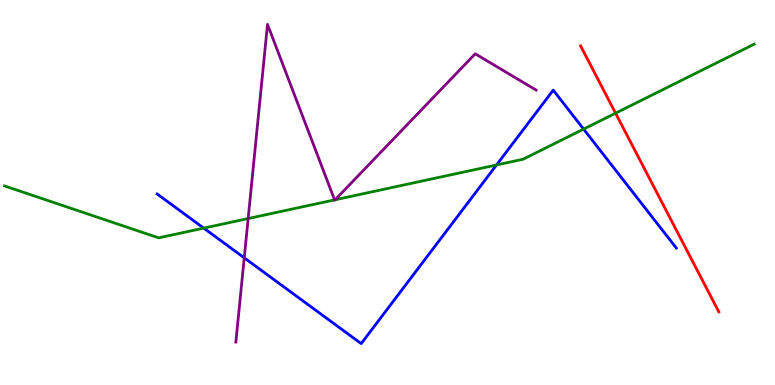[{'lines': ['blue', 'red'], 'intersections': []}, {'lines': ['green', 'red'], 'intersections': [{'x': 7.94, 'y': 7.06}]}, {'lines': ['purple', 'red'], 'intersections': []}, {'lines': ['blue', 'green'], 'intersections': [{'x': 2.63, 'y': 4.07}, {'x': 6.41, 'y': 5.72}, {'x': 7.53, 'y': 6.65}]}, {'lines': ['blue', 'purple'], 'intersections': [{'x': 3.15, 'y': 3.3}]}, {'lines': ['green', 'purple'], 'intersections': [{'x': 3.2, 'y': 4.32}, {'x': 4.32, 'y': 4.81}, {'x': 4.32, 'y': 4.81}]}]